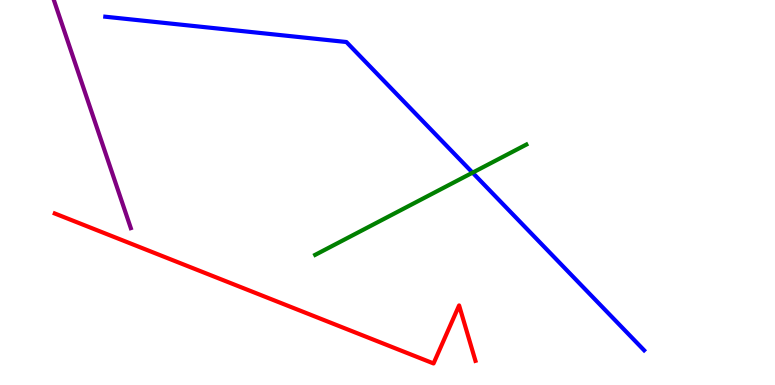[{'lines': ['blue', 'red'], 'intersections': []}, {'lines': ['green', 'red'], 'intersections': []}, {'lines': ['purple', 'red'], 'intersections': []}, {'lines': ['blue', 'green'], 'intersections': [{'x': 6.1, 'y': 5.52}]}, {'lines': ['blue', 'purple'], 'intersections': []}, {'lines': ['green', 'purple'], 'intersections': []}]